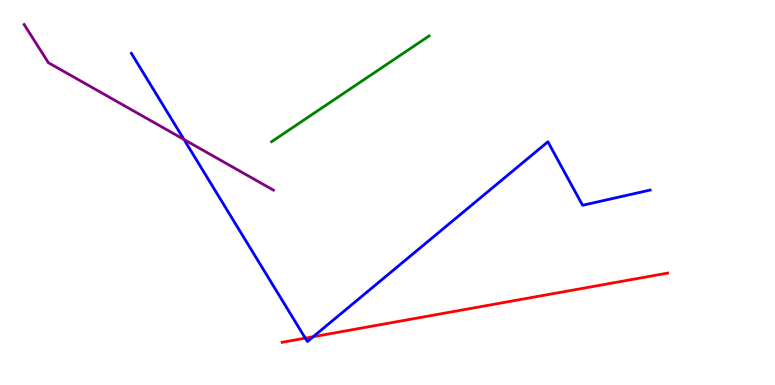[{'lines': ['blue', 'red'], 'intersections': [{'x': 3.94, 'y': 1.22}, {'x': 4.04, 'y': 1.25}]}, {'lines': ['green', 'red'], 'intersections': []}, {'lines': ['purple', 'red'], 'intersections': []}, {'lines': ['blue', 'green'], 'intersections': []}, {'lines': ['blue', 'purple'], 'intersections': [{'x': 2.37, 'y': 6.38}]}, {'lines': ['green', 'purple'], 'intersections': []}]